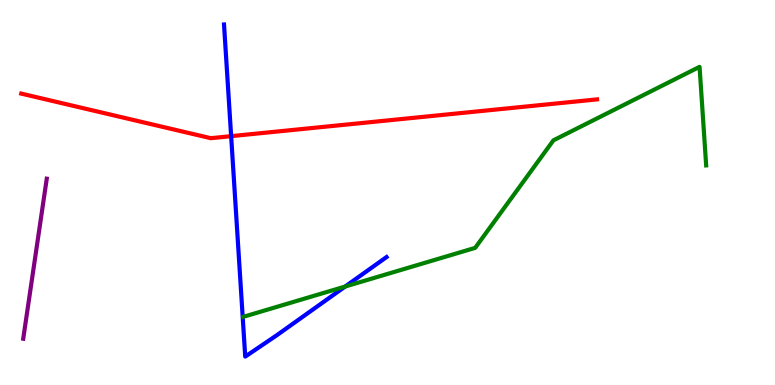[{'lines': ['blue', 'red'], 'intersections': [{'x': 2.98, 'y': 6.46}]}, {'lines': ['green', 'red'], 'intersections': []}, {'lines': ['purple', 'red'], 'intersections': []}, {'lines': ['blue', 'green'], 'intersections': [{'x': 4.45, 'y': 2.56}]}, {'lines': ['blue', 'purple'], 'intersections': []}, {'lines': ['green', 'purple'], 'intersections': []}]